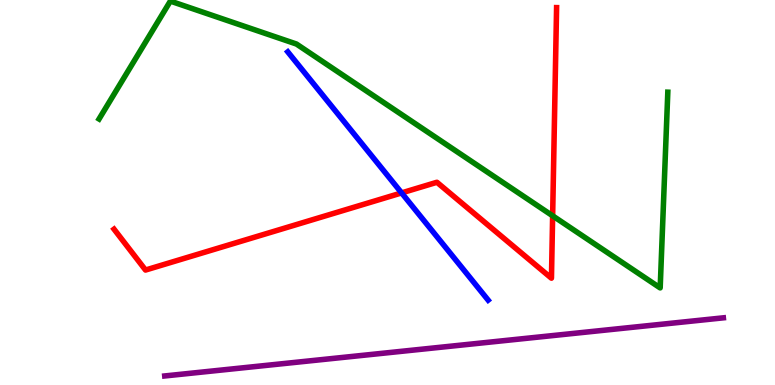[{'lines': ['blue', 'red'], 'intersections': [{'x': 5.18, 'y': 4.99}]}, {'lines': ['green', 'red'], 'intersections': [{'x': 7.13, 'y': 4.39}]}, {'lines': ['purple', 'red'], 'intersections': []}, {'lines': ['blue', 'green'], 'intersections': []}, {'lines': ['blue', 'purple'], 'intersections': []}, {'lines': ['green', 'purple'], 'intersections': []}]